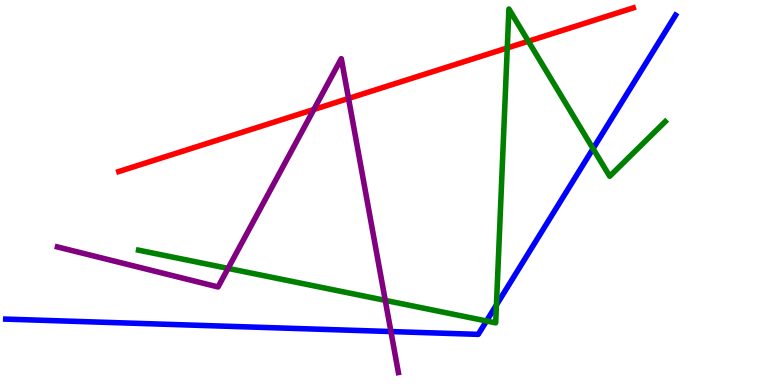[{'lines': ['blue', 'red'], 'intersections': []}, {'lines': ['green', 'red'], 'intersections': [{'x': 6.55, 'y': 8.75}, {'x': 6.82, 'y': 8.93}]}, {'lines': ['purple', 'red'], 'intersections': [{'x': 4.05, 'y': 7.16}, {'x': 4.5, 'y': 7.44}]}, {'lines': ['blue', 'green'], 'intersections': [{'x': 6.28, 'y': 1.66}, {'x': 6.41, 'y': 2.08}, {'x': 7.65, 'y': 6.14}]}, {'lines': ['blue', 'purple'], 'intersections': [{'x': 5.04, 'y': 1.39}]}, {'lines': ['green', 'purple'], 'intersections': [{'x': 2.94, 'y': 3.03}, {'x': 4.97, 'y': 2.2}]}]